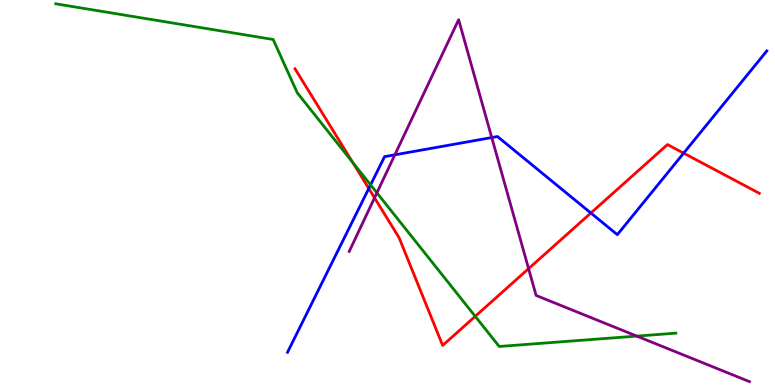[{'lines': ['blue', 'red'], 'intersections': [{'x': 4.76, 'y': 5.1}, {'x': 7.62, 'y': 4.47}, {'x': 8.82, 'y': 6.02}]}, {'lines': ['green', 'red'], 'intersections': [{'x': 4.55, 'y': 5.78}, {'x': 6.13, 'y': 1.78}]}, {'lines': ['purple', 'red'], 'intersections': [{'x': 4.83, 'y': 4.86}, {'x': 6.82, 'y': 3.02}]}, {'lines': ['blue', 'green'], 'intersections': [{'x': 4.78, 'y': 5.2}]}, {'lines': ['blue', 'purple'], 'intersections': [{'x': 5.09, 'y': 5.98}, {'x': 6.35, 'y': 6.43}]}, {'lines': ['green', 'purple'], 'intersections': [{'x': 4.86, 'y': 4.99}, {'x': 8.22, 'y': 1.27}]}]